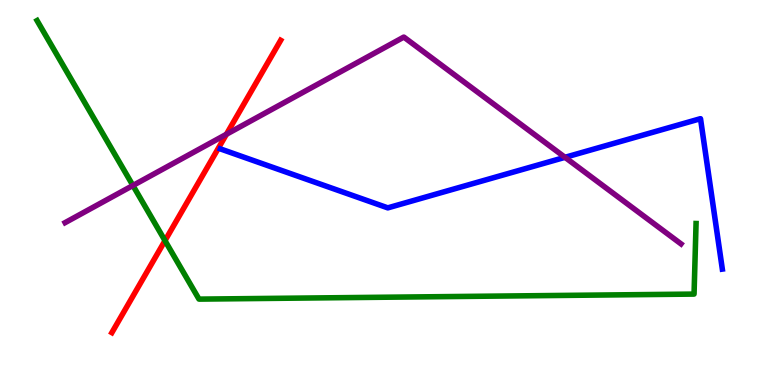[{'lines': ['blue', 'red'], 'intersections': []}, {'lines': ['green', 'red'], 'intersections': [{'x': 2.13, 'y': 3.75}]}, {'lines': ['purple', 'red'], 'intersections': [{'x': 2.92, 'y': 6.51}]}, {'lines': ['blue', 'green'], 'intersections': []}, {'lines': ['blue', 'purple'], 'intersections': [{'x': 7.29, 'y': 5.91}]}, {'lines': ['green', 'purple'], 'intersections': [{'x': 1.72, 'y': 5.18}]}]